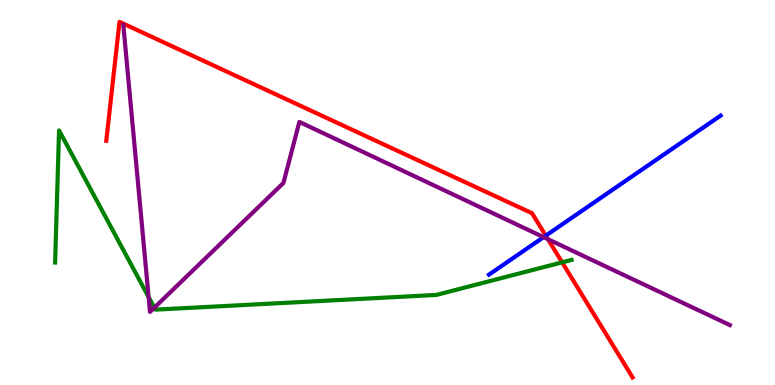[{'lines': ['blue', 'red'], 'intersections': [{'x': 7.04, 'y': 3.88}]}, {'lines': ['green', 'red'], 'intersections': [{'x': 7.25, 'y': 3.19}]}, {'lines': ['purple', 'red'], 'intersections': [{'x': 7.07, 'y': 3.79}]}, {'lines': ['blue', 'green'], 'intersections': []}, {'lines': ['blue', 'purple'], 'intersections': [{'x': 7.01, 'y': 3.84}]}, {'lines': ['green', 'purple'], 'intersections': [{'x': 1.92, 'y': 2.28}, {'x': 1.99, 'y': 2.01}]}]